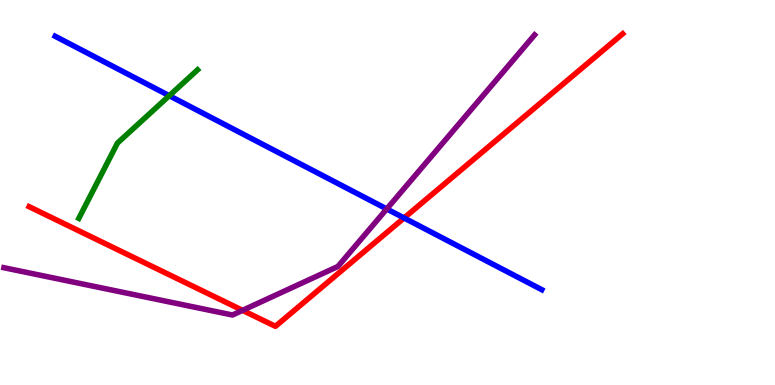[{'lines': ['blue', 'red'], 'intersections': [{'x': 5.21, 'y': 4.34}]}, {'lines': ['green', 'red'], 'intersections': []}, {'lines': ['purple', 'red'], 'intersections': [{'x': 3.13, 'y': 1.94}]}, {'lines': ['blue', 'green'], 'intersections': [{'x': 2.18, 'y': 7.51}]}, {'lines': ['blue', 'purple'], 'intersections': [{'x': 4.99, 'y': 4.57}]}, {'lines': ['green', 'purple'], 'intersections': []}]